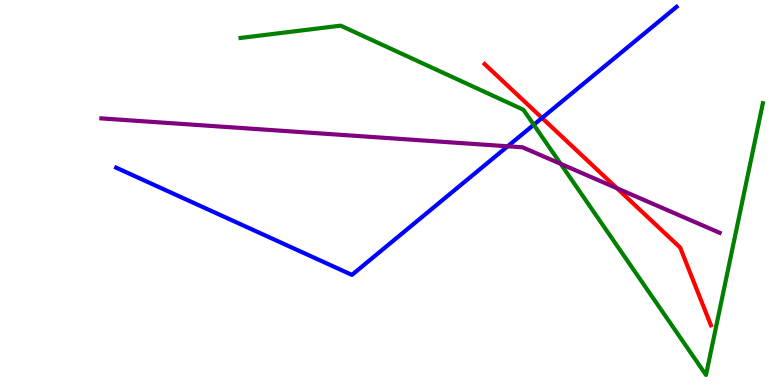[{'lines': ['blue', 'red'], 'intersections': [{'x': 6.99, 'y': 6.94}]}, {'lines': ['green', 'red'], 'intersections': []}, {'lines': ['purple', 'red'], 'intersections': [{'x': 7.96, 'y': 5.11}]}, {'lines': ['blue', 'green'], 'intersections': [{'x': 6.89, 'y': 6.76}]}, {'lines': ['blue', 'purple'], 'intersections': [{'x': 6.55, 'y': 6.2}]}, {'lines': ['green', 'purple'], 'intersections': [{'x': 7.23, 'y': 5.74}]}]